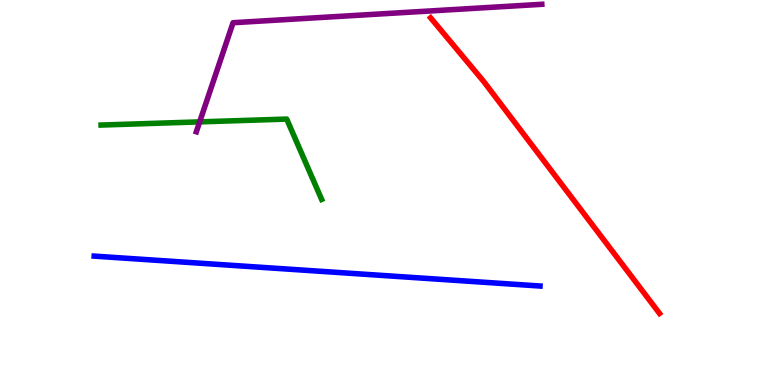[{'lines': ['blue', 'red'], 'intersections': []}, {'lines': ['green', 'red'], 'intersections': []}, {'lines': ['purple', 'red'], 'intersections': []}, {'lines': ['blue', 'green'], 'intersections': []}, {'lines': ['blue', 'purple'], 'intersections': []}, {'lines': ['green', 'purple'], 'intersections': [{'x': 2.58, 'y': 6.83}]}]